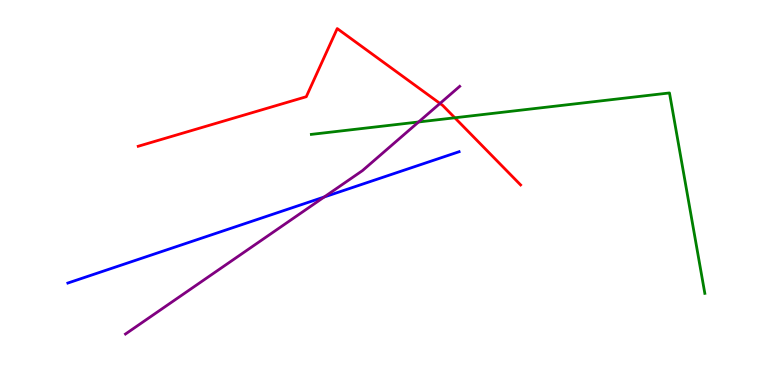[{'lines': ['blue', 'red'], 'intersections': []}, {'lines': ['green', 'red'], 'intersections': [{'x': 5.87, 'y': 6.94}]}, {'lines': ['purple', 'red'], 'intersections': [{'x': 5.68, 'y': 7.31}]}, {'lines': ['blue', 'green'], 'intersections': []}, {'lines': ['blue', 'purple'], 'intersections': [{'x': 4.18, 'y': 4.88}]}, {'lines': ['green', 'purple'], 'intersections': [{'x': 5.4, 'y': 6.83}]}]